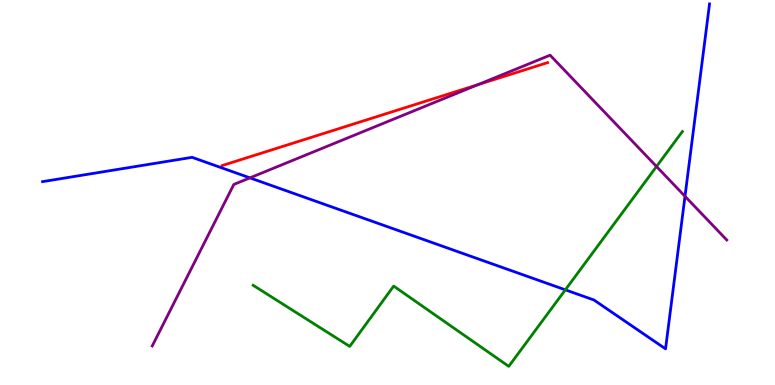[{'lines': ['blue', 'red'], 'intersections': []}, {'lines': ['green', 'red'], 'intersections': []}, {'lines': ['purple', 'red'], 'intersections': [{'x': 6.17, 'y': 7.8}]}, {'lines': ['blue', 'green'], 'intersections': [{'x': 7.29, 'y': 2.47}]}, {'lines': ['blue', 'purple'], 'intersections': [{'x': 3.22, 'y': 5.38}, {'x': 8.84, 'y': 4.9}]}, {'lines': ['green', 'purple'], 'intersections': [{'x': 8.47, 'y': 5.68}]}]